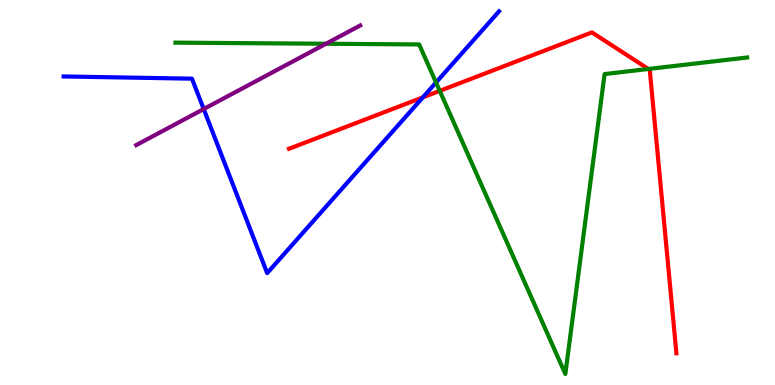[{'lines': ['blue', 'red'], 'intersections': [{'x': 5.46, 'y': 7.47}]}, {'lines': ['green', 'red'], 'intersections': [{'x': 5.67, 'y': 7.64}, {'x': 8.37, 'y': 8.21}]}, {'lines': ['purple', 'red'], 'intersections': []}, {'lines': ['blue', 'green'], 'intersections': [{'x': 5.63, 'y': 7.86}]}, {'lines': ['blue', 'purple'], 'intersections': [{'x': 2.63, 'y': 7.17}]}, {'lines': ['green', 'purple'], 'intersections': [{'x': 4.21, 'y': 8.86}]}]